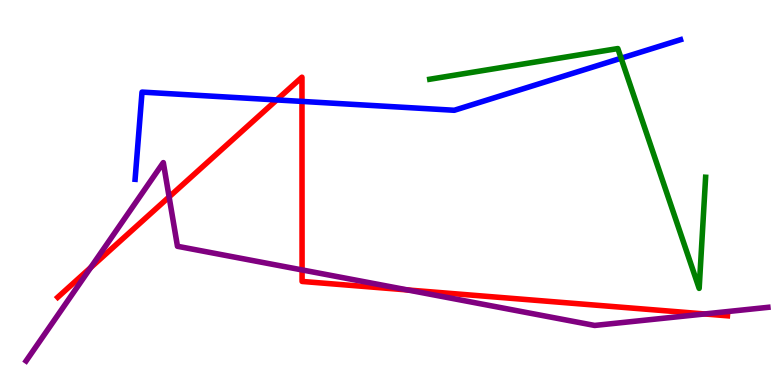[{'lines': ['blue', 'red'], 'intersections': [{'x': 3.57, 'y': 7.4}, {'x': 3.9, 'y': 7.37}]}, {'lines': ['green', 'red'], 'intersections': []}, {'lines': ['purple', 'red'], 'intersections': [{'x': 1.17, 'y': 3.05}, {'x': 2.18, 'y': 4.89}, {'x': 3.9, 'y': 2.99}, {'x': 5.26, 'y': 2.47}, {'x': 9.09, 'y': 1.85}]}, {'lines': ['blue', 'green'], 'intersections': [{'x': 8.01, 'y': 8.49}]}, {'lines': ['blue', 'purple'], 'intersections': []}, {'lines': ['green', 'purple'], 'intersections': []}]